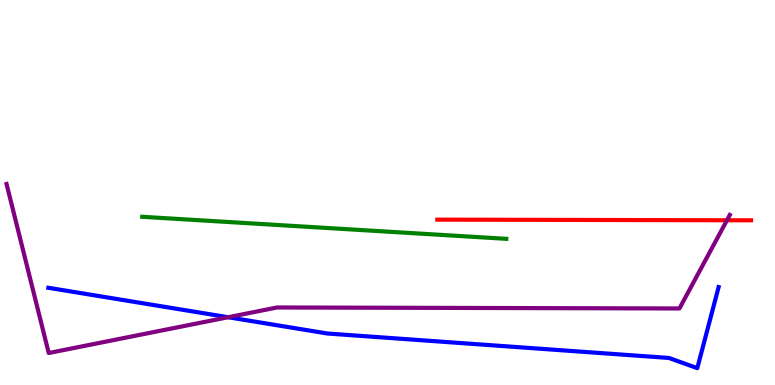[{'lines': ['blue', 'red'], 'intersections': []}, {'lines': ['green', 'red'], 'intersections': []}, {'lines': ['purple', 'red'], 'intersections': [{'x': 9.38, 'y': 4.28}]}, {'lines': ['blue', 'green'], 'intersections': []}, {'lines': ['blue', 'purple'], 'intersections': [{'x': 2.94, 'y': 1.76}]}, {'lines': ['green', 'purple'], 'intersections': []}]